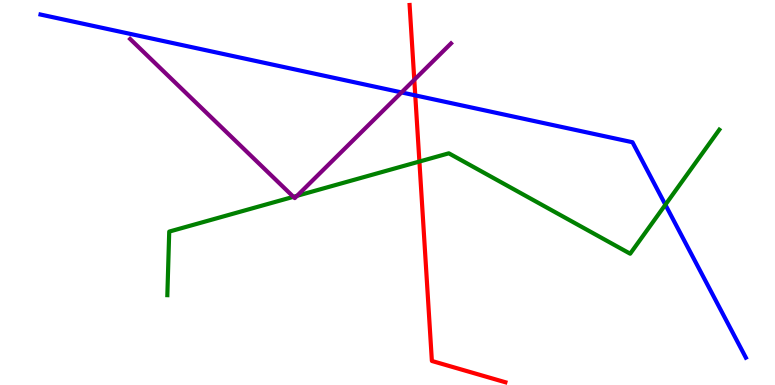[{'lines': ['blue', 'red'], 'intersections': [{'x': 5.36, 'y': 7.52}]}, {'lines': ['green', 'red'], 'intersections': [{'x': 5.41, 'y': 5.8}]}, {'lines': ['purple', 'red'], 'intersections': [{'x': 5.35, 'y': 7.93}]}, {'lines': ['blue', 'green'], 'intersections': [{'x': 8.59, 'y': 4.68}]}, {'lines': ['blue', 'purple'], 'intersections': [{'x': 5.18, 'y': 7.6}]}, {'lines': ['green', 'purple'], 'intersections': [{'x': 3.79, 'y': 4.89}, {'x': 3.83, 'y': 4.91}]}]